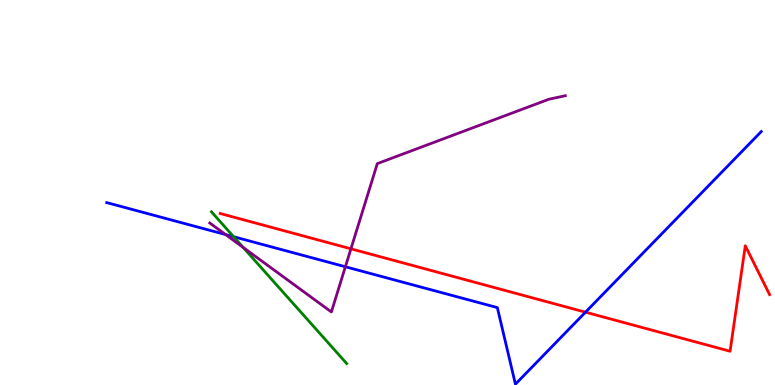[{'lines': ['blue', 'red'], 'intersections': [{'x': 7.55, 'y': 1.89}]}, {'lines': ['green', 'red'], 'intersections': []}, {'lines': ['purple', 'red'], 'intersections': [{'x': 4.53, 'y': 3.54}]}, {'lines': ['blue', 'green'], 'intersections': [{'x': 3.01, 'y': 3.85}]}, {'lines': ['blue', 'purple'], 'intersections': [{'x': 2.91, 'y': 3.91}, {'x': 4.46, 'y': 3.07}]}, {'lines': ['green', 'purple'], 'intersections': [{'x': 3.14, 'y': 3.57}]}]